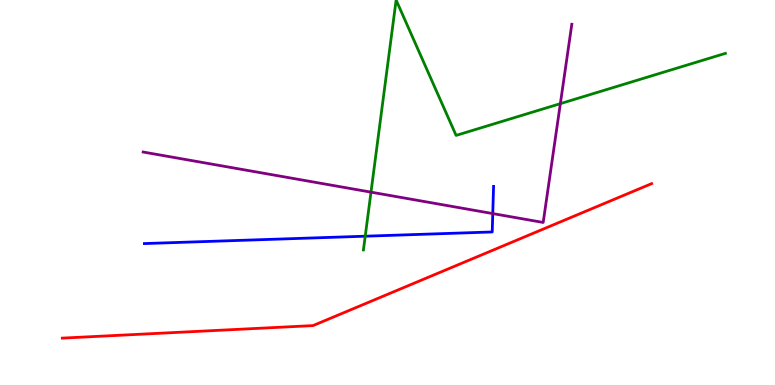[{'lines': ['blue', 'red'], 'intersections': []}, {'lines': ['green', 'red'], 'intersections': []}, {'lines': ['purple', 'red'], 'intersections': []}, {'lines': ['blue', 'green'], 'intersections': [{'x': 4.71, 'y': 3.86}]}, {'lines': ['blue', 'purple'], 'intersections': [{'x': 6.36, 'y': 4.45}]}, {'lines': ['green', 'purple'], 'intersections': [{'x': 4.79, 'y': 5.01}, {'x': 7.23, 'y': 7.31}]}]